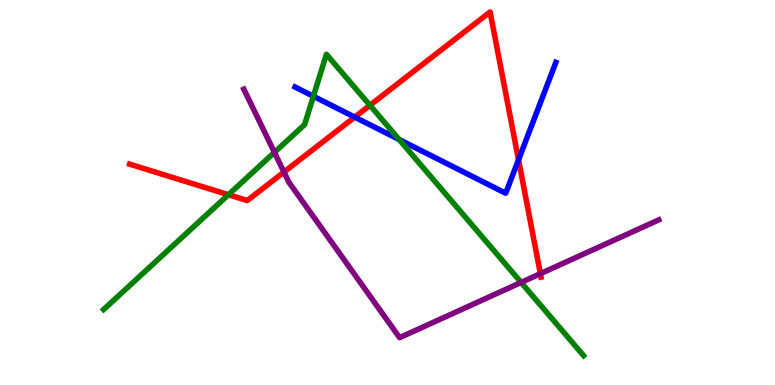[{'lines': ['blue', 'red'], 'intersections': [{'x': 4.58, 'y': 6.96}, {'x': 6.69, 'y': 5.85}]}, {'lines': ['green', 'red'], 'intersections': [{'x': 2.95, 'y': 4.94}, {'x': 4.77, 'y': 7.26}]}, {'lines': ['purple', 'red'], 'intersections': [{'x': 3.66, 'y': 5.53}, {'x': 6.97, 'y': 2.89}]}, {'lines': ['blue', 'green'], 'intersections': [{'x': 4.04, 'y': 7.5}, {'x': 5.15, 'y': 6.38}]}, {'lines': ['blue', 'purple'], 'intersections': []}, {'lines': ['green', 'purple'], 'intersections': [{'x': 3.54, 'y': 6.04}, {'x': 6.72, 'y': 2.66}]}]